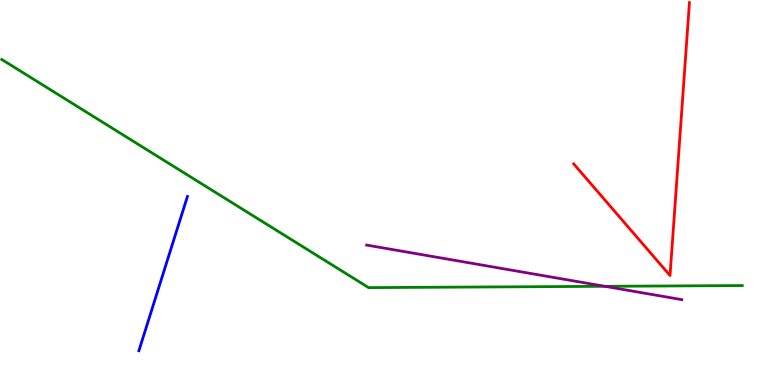[{'lines': ['blue', 'red'], 'intersections': []}, {'lines': ['green', 'red'], 'intersections': []}, {'lines': ['purple', 'red'], 'intersections': []}, {'lines': ['blue', 'green'], 'intersections': []}, {'lines': ['blue', 'purple'], 'intersections': []}, {'lines': ['green', 'purple'], 'intersections': [{'x': 7.8, 'y': 2.56}]}]